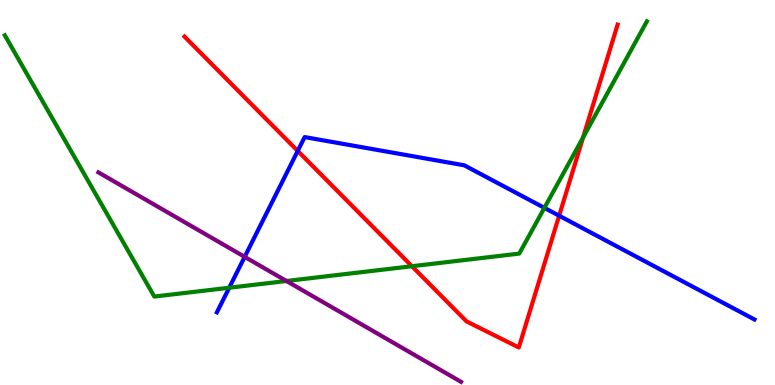[{'lines': ['blue', 'red'], 'intersections': [{'x': 3.84, 'y': 6.08}, {'x': 7.21, 'y': 4.4}]}, {'lines': ['green', 'red'], 'intersections': [{'x': 5.31, 'y': 3.08}, {'x': 7.52, 'y': 6.43}]}, {'lines': ['purple', 'red'], 'intersections': []}, {'lines': ['blue', 'green'], 'intersections': [{'x': 2.96, 'y': 2.53}, {'x': 7.02, 'y': 4.6}]}, {'lines': ['blue', 'purple'], 'intersections': [{'x': 3.16, 'y': 3.33}]}, {'lines': ['green', 'purple'], 'intersections': [{'x': 3.7, 'y': 2.7}]}]